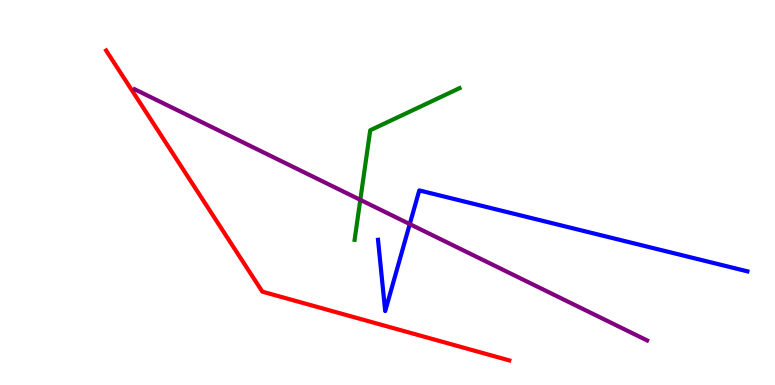[{'lines': ['blue', 'red'], 'intersections': []}, {'lines': ['green', 'red'], 'intersections': []}, {'lines': ['purple', 'red'], 'intersections': []}, {'lines': ['blue', 'green'], 'intersections': []}, {'lines': ['blue', 'purple'], 'intersections': [{'x': 5.29, 'y': 4.18}]}, {'lines': ['green', 'purple'], 'intersections': [{'x': 4.65, 'y': 4.81}]}]